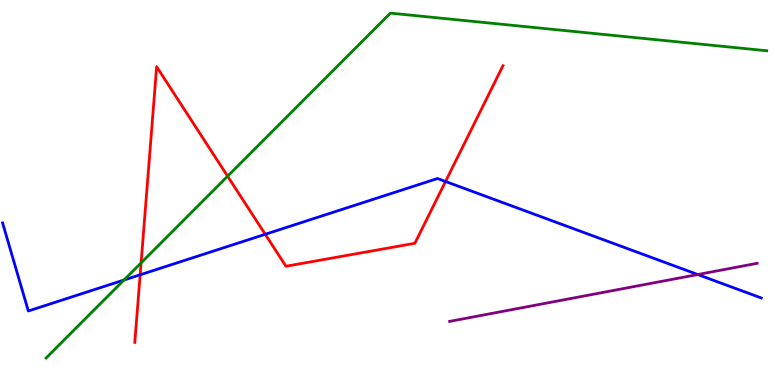[{'lines': ['blue', 'red'], 'intersections': [{'x': 1.81, 'y': 2.86}, {'x': 3.42, 'y': 3.91}, {'x': 5.75, 'y': 5.29}]}, {'lines': ['green', 'red'], 'intersections': [{'x': 1.82, 'y': 3.17}, {'x': 2.94, 'y': 5.42}]}, {'lines': ['purple', 'red'], 'intersections': []}, {'lines': ['blue', 'green'], 'intersections': [{'x': 1.6, 'y': 2.73}]}, {'lines': ['blue', 'purple'], 'intersections': [{'x': 9.0, 'y': 2.87}]}, {'lines': ['green', 'purple'], 'intersections': []}]